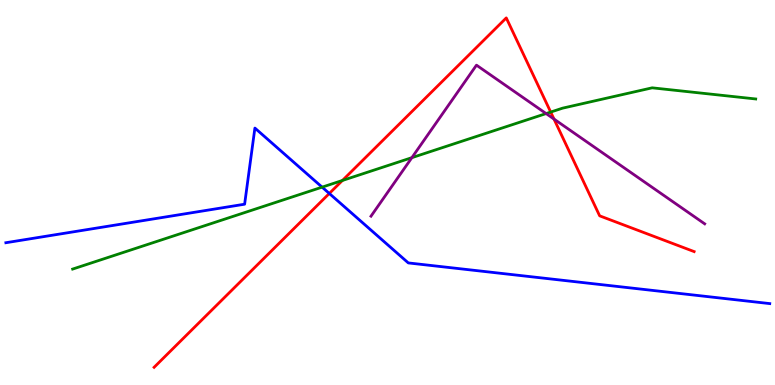[{'lines': ['blue', 'red'], 'intersections': [{'x': 4.25, 'y': 4.97}]}, {'lines': ['green', 'red'], 'intersections': [{'x': 4.42, 'y': 5.31}, {'x': 7.11, 'y': 7.09}]}, {'lines': ['purple', 'red'], 'intersections': [{'x': 7.15, 'y': 6.91}]}, {'lines': ['blue', 'green'], 'intersections': [{'x': 4.16, 'y': 5.14}]}, {'lines': ['blue', 'purple'], 'intersections': []}, {'lines': ['green', 'purple'], 'intersections': [{'x': 5.31, 'y': 5.9}, {'x': 7.05, 'y': 7.05}]}]